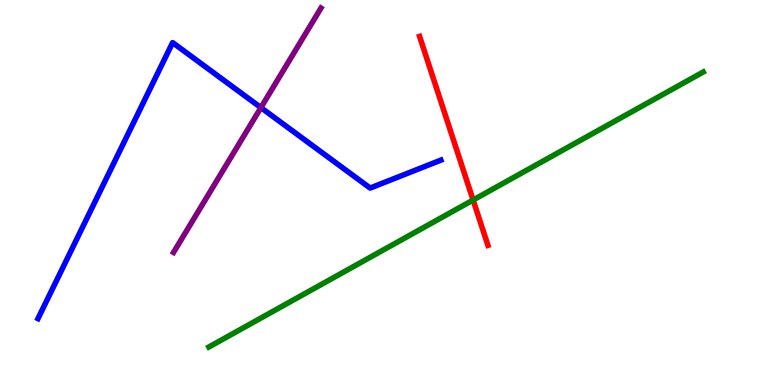[{'lines': ['blue', 'red'], 'intersections': []}, {'lines': ['green', 'red'], 'intersections': [{'x': 6.1, 'y': 4.8}]}, {'lines': ['purple', 'red'], 'intersections': []}, {'lines': ['blue', 'green'], 'intersections': []}, {'lines': ['blue', 'purple'], 'intersections': [{'x': 3.37, 'y': 7.2}]}, {'lines': ['green', 'purple'], 'intersections': []}]